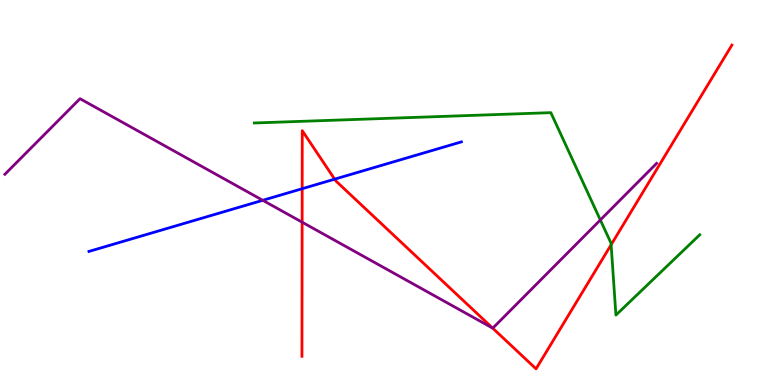[{'lines': ['blue', 'red'], 'intersections': [{'x': 3.9, 'y': 5.1}, {'x': 4.32, 'y': 5.35}]}, {'lines': ['green', 'red'], 'intersections': [{'x': 7.89, 'y': 3.64}]}, {'lines': ['purple', 'red'], 'intersections': [{'x': 3.9, 'y': 4.23}, {'x': 6.36, 'y': 1.48}]}, {'lines': ['blue', 'green'], 'intersections': []}, {'lines': ['blue', 'purple'], 'intersections': [{'x': 3.39, 'y': 4.8}]}, {'lines': ['green', 'purple'], 'intersections': [{'x': 7.75, 'y': 4.29}]}]